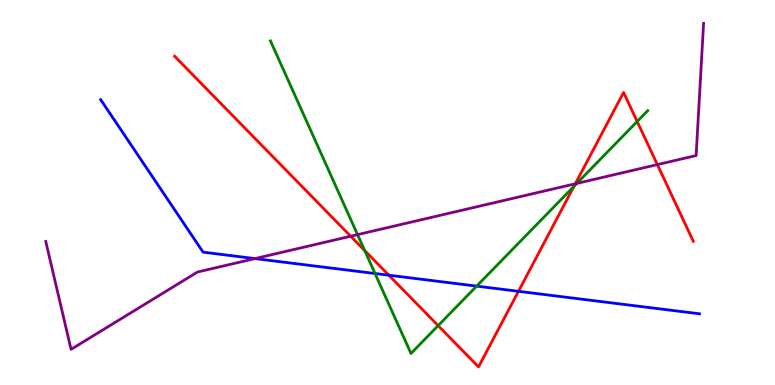[{'lines': ['blue', 'red'], 'intersections': [{'x': 5.02, 'y': 2.85}, {'x': 6.69, 'y': 2.43}]}, {'lines': ['green', 'red'], 'intersections': [{'x': 4.71, 'y': 3.49}, {'x': 5.65, 'y': 1.54}, {'x': 7.41, 'y': 5.16}, {'x': 8.22, 'y': 6.84}]}, {'lines': ['purple', 'red'], 'intersections': [{'x': 4.53, 'y': 3.86}, {'x': 7.42, 'y': 5.23}, {'x': 8.48, 'y': 5.72}]}, {'lines': ['blue', 'green'], 'intersections': [{'x': 4.84, 'y': 2.9}, {'x': 6.15, 'y': 2.57}]}, {'lines': ['blue', 'purple'], 'intersections': [{'x': 3.29, 'y': 3.28}]}, {'lines': ['green', 'purple'], 'intersections': [{'x': 4.61, 'y': 3.91}, {'x': 7.44, 'y': 5.24}]}]